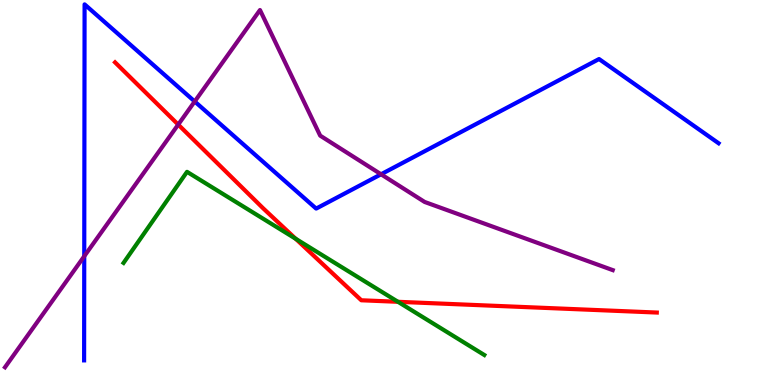[{'lines': ['blue', 'red'], 'intersections': []}, {'lines': ['green', 'red'], 'intersections': [{'x': 3.81, 'y': 3.8}, {'x': 5.14, 'y': 2.16}]}, {'lines': ['purple', 'red'], 'intersections': [{'x': 2.3, 'y': 6.76}]}, {'lines': ['blue', 'green'], 'intersections': []}, {'lines': ['blue', 'purple'], 'intersections': [{'x': 1.09, 'y': 3.34}, {'x': 2.51, 'y': 7.36}, {'x': 4.92, 'y': 5.47}]}, {'lines': ['green', 'purple'], 'intersections': []}]